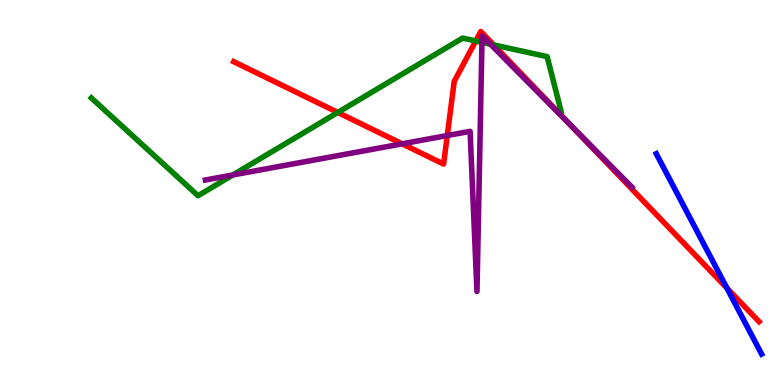[{'lines': ['blue', 'red'], 'intersections': [{'x': 9.38, 'y': 2.52}]}, {'lines': ['green', 'red'], 'intersections': [{'x': 4.36, 'y': 7.08}, {'x': 6.14, 'y': 8.94}, {'x': 6.37, 'y': 8.83}]}, {'lines': ['purple', 'red'], 'intersections': [{'x': 5.19, 'y': 6.26}, {'x': 5.77, 'y': 6.48}, {'x': 7.37, 'y': 6.73}]}, {'lines': ['blue', 'green'], 'intersections': []}, {'lines': ['blue', 'purple'], 'intersections': []}, {'lines': ['green', 'purple'], 'intersections': [{'x': 3.0, 'y': 5.46}, {'x': 6.22, 'y': 8.9}, {'x': 6.33, 'y': 8.85}]}]